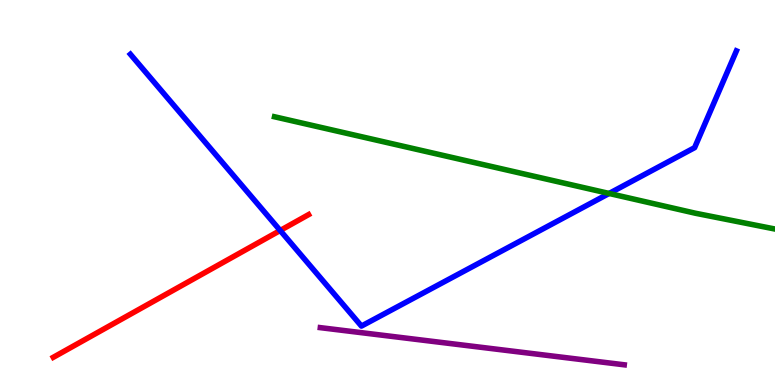[{'lines': ['blue', 'red'], 'intersections': [{'x': 3.62, 'y': 4.01}]}, {'lines': ['green', 'red'], 'intersections': []}, {'lines': ['purple', 'red'], 'intersections': []}, {'lines': ['blue', 'green'], 'intersections': [{'x': 7.86, 'y': 4.98}]}, {'lines': ['blue', 'purple'], 'intersections': []}, {'lines': ['green', 'purple'], 'intersections': []}]